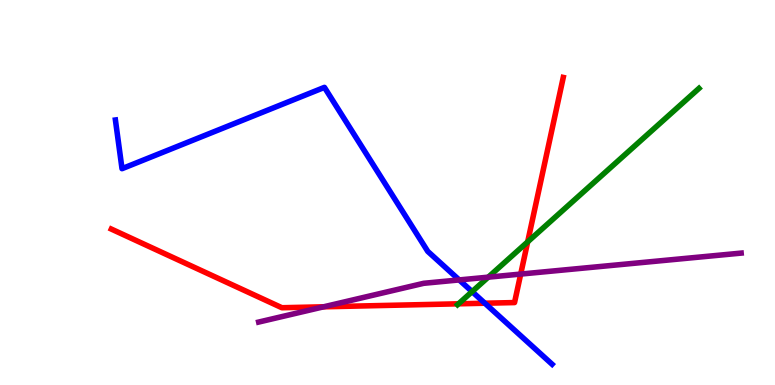[{'lines': ['blue', 'red'], 'intersections': [{'x': 6.26, 'y': 2.12}]}, {'lines': ['green', 'red'], 'intersections': [{'x': 5.92, 'y': 2.11}, {'x': 6.81, 'y': 3.72}]}, {'lines': ['purple', 'red'], 'intersections': [{'x': 4.18, 'y': 2.03}, {'x': 6.72, 'y': 2.88}]}, {'lines': ['blue', 'green'], 'intersections': [{'x': 6.09, 'y': 2.43}]}, {'lines': ['blue', 'purple'], 'intersections': [{'x': 5.93, 'y': 2.73}]}, {'lines': ['green', 'purple'], 'intersections': [{'x': 6.3, 'y': 2.8}]}]